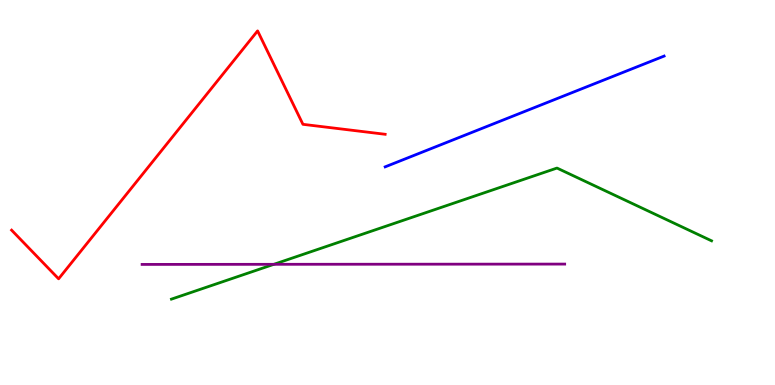[{'lines': ['blue', 'red'], 'intersections': []}, {'lines': ['green', 'red'], 'intersections': []}, {'lines': ['purple', 'red'], 'intersections': []}, {'lines': ['blue', 'green'], 'intersections': []}, {'lines': ['blue', 'purple'], 'intersections': []}, {'lines': ['green', 'purple'], 'intersections': [{'x': 3.53, 'y': 3.13}]}]